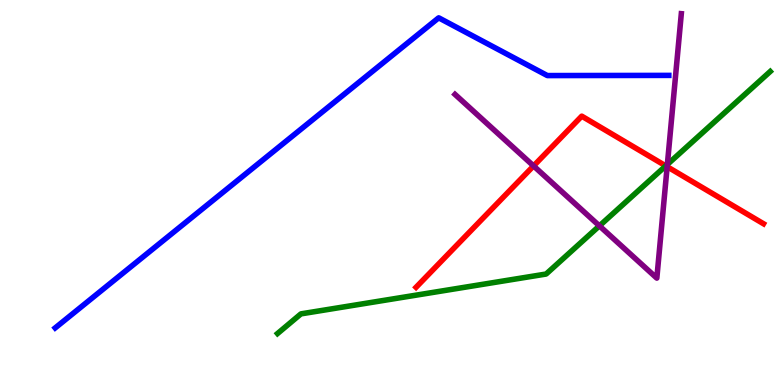[{'lines': ['blue', 'red'], 'intersections': []}, {'lines': ['green', 'red'], 'intersections': [{'x': 8.59, 'y': 5.69}]}, {'lines': ['purple', 'red'], 'intersections': [{'x': 6.88, 'y': 5.69}, {'x': 8.61, 'y': 5.67}]}, {'lines': ['blue', 'green'], 'intersections': []}, {'lines': ['blue', 'purple'], 'intersections': []}, {'lines': ['green', 'purple'], 'intersections': [{'x': 7.73, 'y': 4.13}, {'x': 8.61, 'y': 5.73}]}]